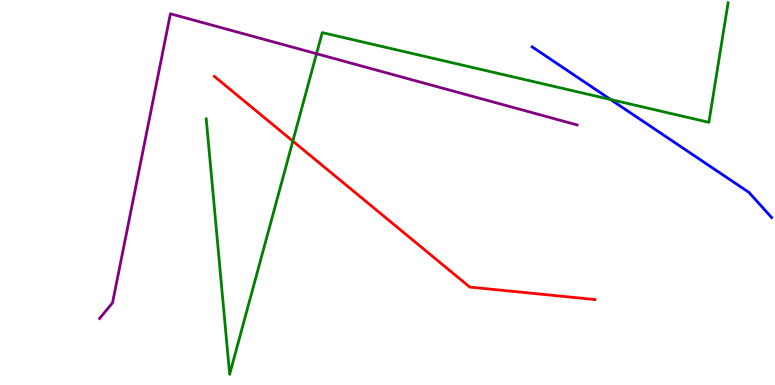[{'lines': ['blue', 'red'], 'intersections': []}, {'lines': ['green', 'red'], 'intersections': [{'x': 3.78, 'y': 6.33}]}, {'lines': ['purple', 'red'], 'intersections': []}, {'lines': ['blue', 'green'], 'intersections': [{'x': 7.88, 'y': 7.42}]}, {'lines': ['blue', 'purple'], 'intersections': []}, {'lines': ['green', 'purple'], 'intersections': [{'x': 4.08, 'y': 8.6}]}]